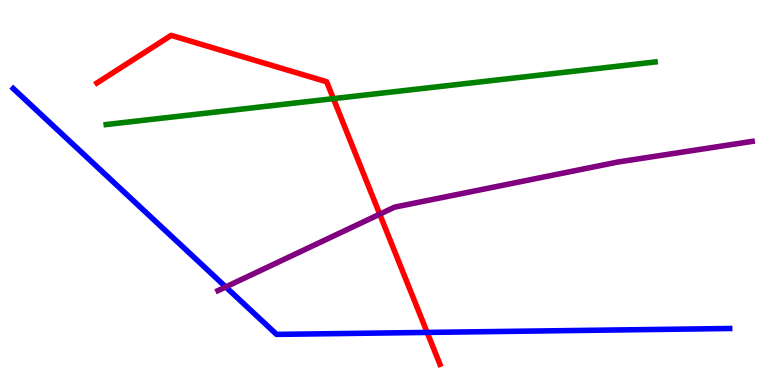[{'lines': ['blue', 'red'], 'intersections': [{'x': 5.51, 'y': 1.37}]}, {'lines': ['green', 'red'], 'intersections': [{'x': 4.3, 'y': 7.44}]}, {'lines': ['purple', 'red'], 'intersections': [{'x': 4.9, 'y': 4.44}]}, {'lines': ['blue', 'green'], 'intersections': []}, {'lines': ['blue', 'purple'], 'intersections': [{'x': 2.91, 'y': 2.55}]}, {'lines': ['green', 'purple'], 'intersections': []}]